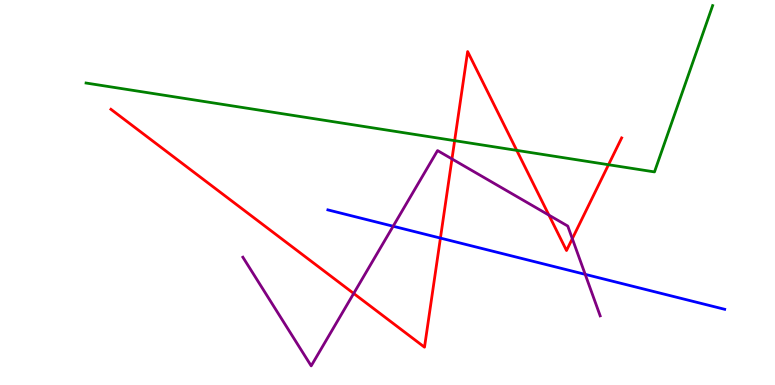[{'lines': ['blue', 'red'], 'intersections': [{'x': 5.68, 'y': 3.82}]}, {'lines': ['green', 'red'], 'intersections': [{'x': 5.87, 'y': 6.35}, {'x': 6.67, 'y': 6.09}, {'x': 7.85, 'y': 5.72}]}, {'lines': ['purple', 'red'], 'intersections': [{'x': 4.56, 'y': 2.38}, {'x': 5.83, 'y': 5.87}, {'x': 7.08, 'y': 4.41}, {'x': 7.38, 'y': 3.8}]}, {'lines': ['blue', 'green'], 'intersections': []}, {'lines': ['blue', 'purple'], 'intersections': [{'x': 5.07, 'y': 4.12}, {'x': 7.55, 'y': 2.87}]}, {'lines': ['green', 'purple'], 'intersections': []}]